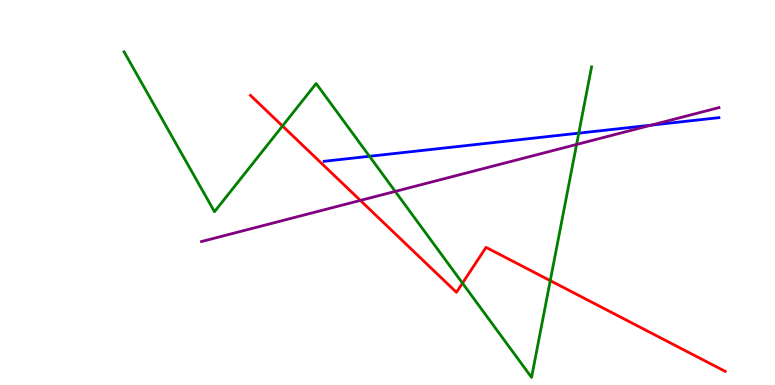[{'lines': ['blue', 'red'], 'intersections': []}, {'lines': ['green', 'red'], 'intersections': [{'x': 3.64, 'y': 6.73}, {'x': 5.97, 'y': 2.65}, {'x': 7.1, 'y': 2.71}]}, {'lines': ['purple', 'red'], 'intersections': [{'x': 4.65, 'y': 4.79}]}, {'lines': ['blue', 'green'], 'intersections': [{'x': 4.77, 'y': 5.94}, {'x': 7.47, 'y': 6.54}]}, {'lines': ['blue', 'purple'], 'intersections': [{'x': 8.4, 'y': 6.75}]}, {'lines': ['green', 'purple'], 'intersections': [{'x': 5.1, 'y': 5.03}, {'x': 7.44, 'y': 6.25}]}]